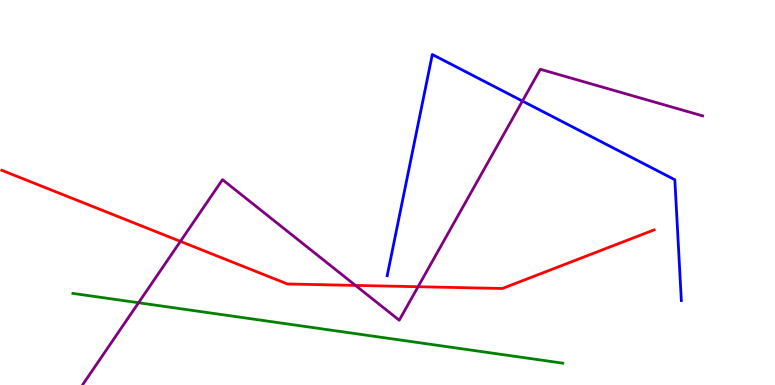[{'lines': ['blue', 'red'], 'intersections': []}, {'lines': ['green', 'red'], 'intersections': []}, {'lines': ['purple', 'red'], 'intersections': [{'x': 2.33, 'y': 3.73}, {'x': 4.59, 'y': 2.59}, {'x': 5.39, 'y': 2.55}]}, {'lines': ['blue', 'green'], 'intersections': []}, {'lines': ['blue', 'purple'], 'intersections': [{'x': 6.74, 'y': 7.38}]}, {'lines': ['green', 'purple'], 'intersections': [{'x': 1.79, 'y': 2.14}]}]